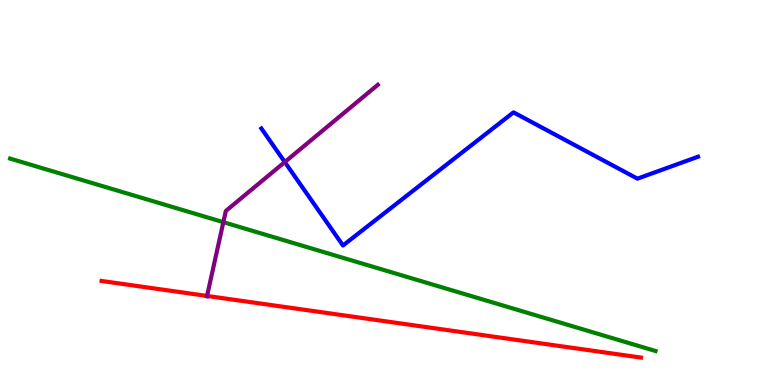[{'lines': ['blue', 'red'], 'intersections': []}, {'lines': ['green', 'red'], 'intersections': []}, {'lines': ['purple', 'red'], 'intersections': [{'x': 2.67, 'y': 2.31}]}, {'lines': ['blue', 'green'], 'intersections': []}, {'lines': ['blue', 'purple'], 'intersections': [{'x': 3.67, 'y': 5.79}]}, {'lines': ['green', 'purple'], 'intersections': [{'x': 2.88, 'y': 4.23}]}]